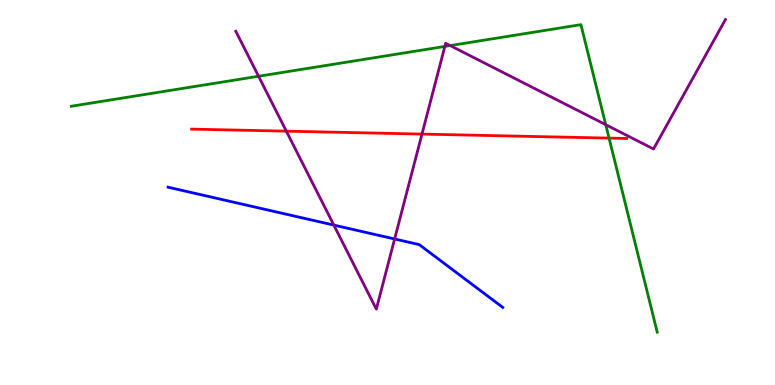[{'lines': ['blue', 'red'], 'intersections': []}, {'lines': ['green', 'red'], 'intersections': [{'x': 7.86, 'y': 6.41}]}, {'lines': ['purple', 'red'], 'intersections': [{'x': 3.69, 'y': 6.59}, {'x': 5.44, 'y': 6.52}]}, {'lines': ['blue', 'green'], 'intersections': []}, {'lines': ['blue', 'purple'], 'intersections': [{'x': 4.31, 'y': 4.15}, {'x': 5.09, 'y': 3.79}]}, {'lines': ['green', 'purple'], 'intersections': [{'x': 3.34, 'y': 8.02}, {'x': 5.74, 'y': 8.79}, {'x': 5.81, 'y': 8.82}, {'x': 7.82, 'y': 6.76}]}]